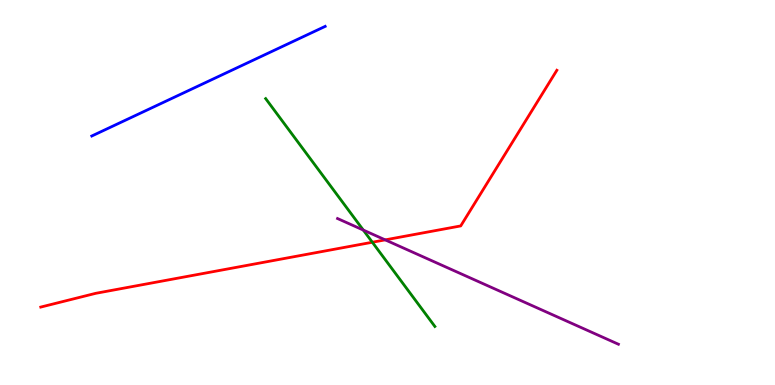[{'lines': ['blue', 'red'], 'intersections': []}, {'lines': ['green', 'red'], 'intersections': [{'x': 4.8, 'y': 3.71}]}, {'lines': ['purple', 'red'], 'intersections': [{'x': 4.97, 'y': 3.77}]}, {'lines': ['blue', 'green'], 'intersections': []}, {'lines': ['blue', 'purple'], 'intersections': []}, {'lines': ['green', 'purple'], 'intersections': [{'x': 4.69, 'y': 4.02}]}]